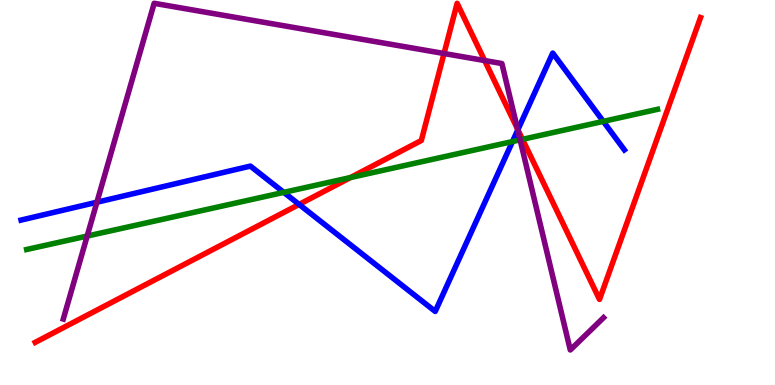[{'lines': ['blue', 'red'], 'intersections': [{'x': 3.86, 'y': 4.69}, {'x': 6.68, 'y': 6.63}]}, {'lines': ['green', 'red'], 'intersections': [{'x': 4.52, 'y': 5.39}, {'x': 6.74, 'y': 6.38}]}, {'lines': ['purple', 'red'], 'intersections': [{'x': 5.73, 'y': 8.61}, {'x': 6.25, 'y': 8.43}, {'x': 6.68, 'y': 6.65}]}, {'lines': ['blue', 'green'], 'intersections': [{'x': 3.66, 'y': 5.0}, {'x': 6.61, 'y': 6.32}, {'x': 7.78, 'y': 6.85}]}, {'lines': ['blue', 'purple'], 'intersections': [{'x': 1.25, 'y': 4.75}, {'x': 6.68, 'y': 6.62}]}, {'lines': ['green', 'purple'], 'intersections': [{'x': 1.12, 'y': 3.87}, {'x': 6.71, 'y': 6.37}]}]